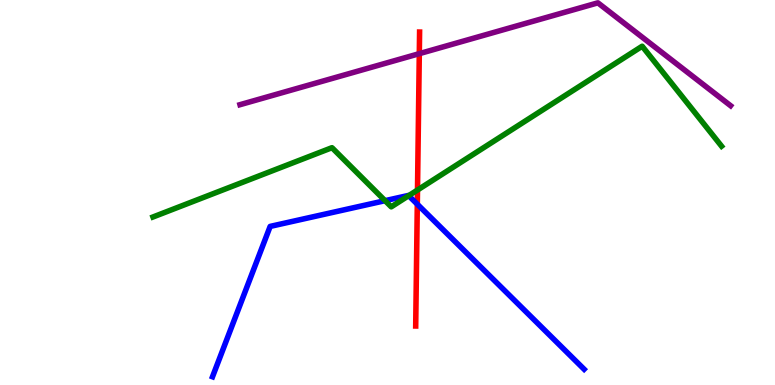[{'lines': ['blue', 'red'], 'intersections': [{'x': 5.38, 'y': 4.7}]}, {'lines': ['green', 'red'], 'intersections': [{'x': 5.39, 'y': 5.06}]}, {'lines': ['purple', 'red'], 'intersections': [{'x': 5.41, 'y': 8.61}]}, {'lines': ['blue', 'green'], 'intersections': [{'x': 4.97, 'y': 4.79}, {'x': 5.27, 'y': 4.92}]}, {'lines': ['blue', 'purple'], 'intersections': []}, {'lines': ['green', 'purple'], 'intersections': []}]